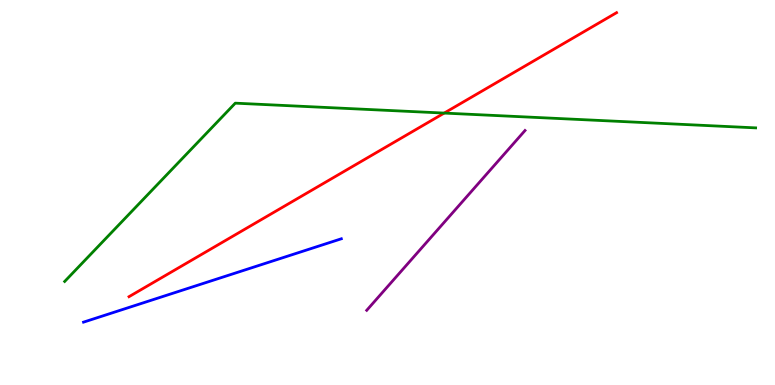[{'lines': ['blue', 'red'], 'intersections': []}, {'lines': ['green', 'red'], 'intersections': [{'x': 5.73, 'y': 7.06}]}, {'lines': ['purple', 'red'], 'intersections': []}, {'lines': ['blue', 'green'], 'intersections': []}, {'lines': ['blue', 'purple'], 'intersections': []}, {'lines': ['green', 'purple'], 'intersections': []}]